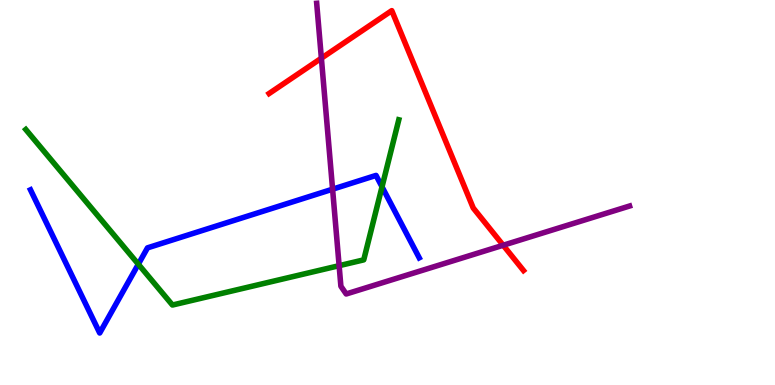[{'lines': ['blue', 'red'], 'intersections': []}, {'lines': ['green', 'red'], 'intersections': []}, {'lines': ['purple', 'red'], 'intersections': [{'x': 4.15, 'y': 8.49}, {'x': 6.49, 'y': 3.63}]}, {'lines': ['blue', 'green'], 'intersections': [{'x': 1.78, 'y': 3.14}, {'x': 4.93, 'y': 5.15}]}, {'lines': ['blue', 'purple'], 'intersections': [{'x': 4.29, 'y': 5.09}]}, {'lines': ['green', 'purple'], 'intersections': [{'x': 4.38, 'y': 3.1}]}]